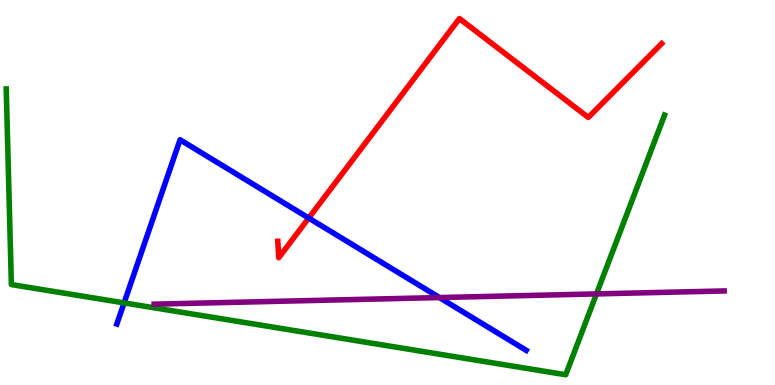[{'lines': ['blue', 'red'], 'intersections': [{'x': 3.98, 'y': 4.34}]}, {'lines': ['green', 'red'], 'intersections': []}, {'lines': ['purple', 'red'], 'intersections': []}, {'lines': ['blue', 'green'], 'intersections': [{'x': 1.6, 'y': 2.13}]}, {'lines': ['blue', 'purple'], 'intersections': [{'x': 5.67, 'y': 2.27}]}, {'lines': ['green', 'purple'], 'intersections': [{'x': 7.7, 'y': 2.37}]}]